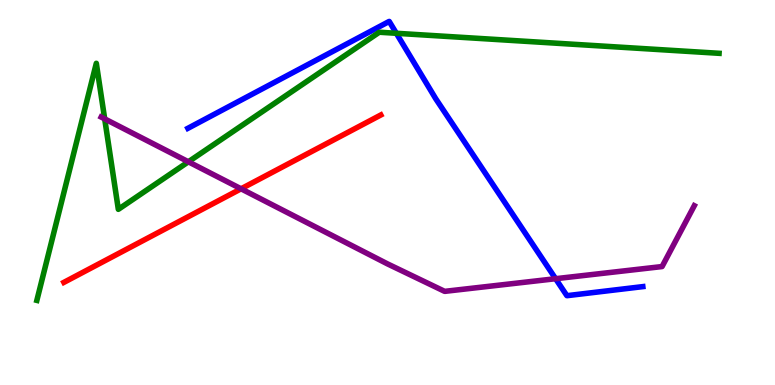[{'lines': ['blue', 'red'], 'intersections': []}, {'lines': ['green', 'red'], 'intersections': []}, {'lines': ['purple', 'red'], 'intersections': [{'x': 3.11, 'y': 5.1}]}, {'lines': ['blue', 'green'], 'intersections': [{'x': 5.11, 'y': 9.14}]}, {'lines': ['blue', 'purple'], 'intersections': [{'x': 7.17, 'y': 2.76}]}, {'lines': ['green', 'purple'], 'intersections': [{'x': 1.35, 'y': 6.91}, {'x': 2.43, 'y': 5.8}]}]